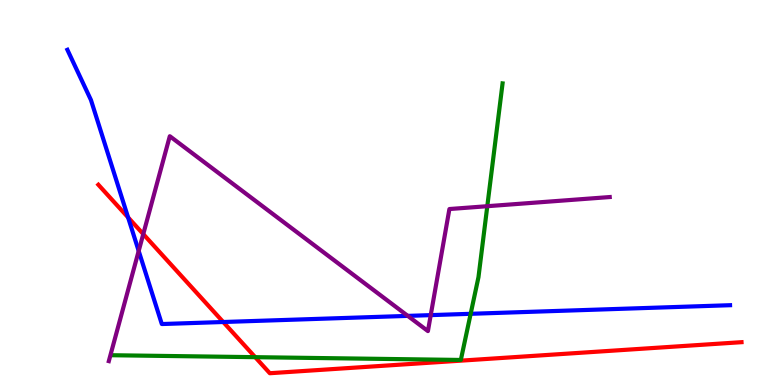[{'lines': ['blue', 'red'], 'intersections': [{'x': 1.65, 'y': 4.35}, {'x': 2.88, 'y': 1.64}]}, {'lines': ['green', 'red'], 'intersections': [{'x': 3.29, 'y': 0.723}]}, {'lines': ['purple', 'red'], 'intersections': [{'x': 1.85, 'y': 3.92}]}, {'lines': ['blue', 'green'], 'intersections': [{'x': 6.07, 'y': 1.85}]}, {'lines': ['blue', 'purple'], 'intersections': [{'x': 1.79, 'y': 3.48}, {'x': 5.26, 'y': 1.8}, {'x': 5.56, 'y': 1.81}]}, {'lines': ['green', 'purple'], 'intersections': [{'x': 6.29, 'y': 4.64}]}]